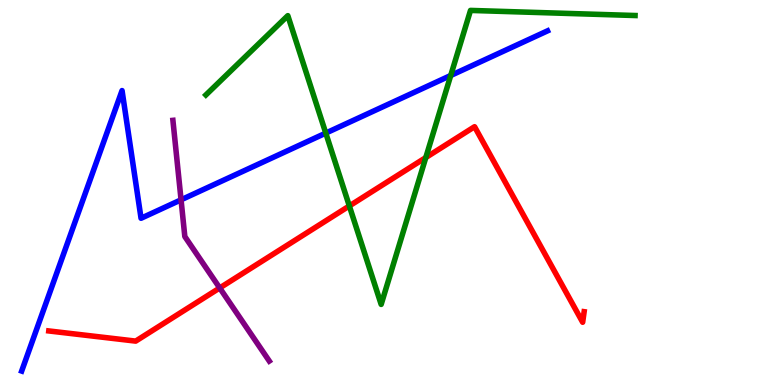[{'lines': ['blue', 'red'], 'intersections': []}, {'lines': ['green', 'red'], 'intersections': [{'x': 4.51, 'y': 4.65}, {'x': 5.49, 'y': 5.91}]}, {'lines': ['purple', 'red'], 'intersections': [{'x': 2.83, 'y': 2.52}]}, {'lines': ['blue', 'green'], 'intersections': [{'x': 4.2, 'y': 6.54}, {'x': 5.82, 'y': 8.04}]}, {'lines': ['blue', 'purple'], 'intersections': [{'x': 2.34, 'y': 4.81}]}, {'lines': ['green', 'purple'], 'intersections': []}]